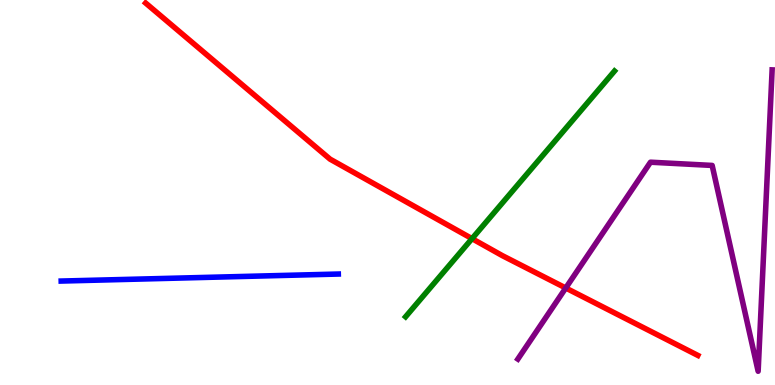[{'lines': ['blue', 'red'], 'intersections': []}, {'lines': ['green', 'red'], 'intersections': [{'x': 6.09, 'y': 3.8}]}, {'lines': ['purple', 'red'], 'intersections': [{'x': 7.3, 'y': 2.52}]}, {'lines': ['blue', 'green'], 'intersections': []}, {'lines': ['blue', 'purple'], 'intersections': []}, {'lines': ['green', 'purple'], 'intersections': []}]